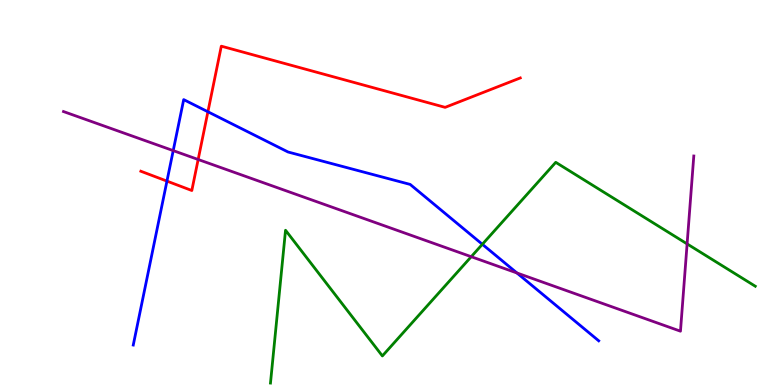[{'lines': ['blue', 'red'], 'intersections': [{'x': 2.15, 'y': 5.3}, {'x': 2.68, 'y': 7.1}]}, {'lines': ['green', 'red'], 'intersections': []}, {'lines': ['purple', 'red'], 'intersections': [{'x': 2.56, 'y': 5.86}]}, {'lines': ['blue', 'green'], 'intersections': [{'x': 6.22, 'y': 3.65}]}, {'lines': ['blue', 'purple'], 'intersections': [{'x': 2.24, 'y': 6.09}, {'x': 6.67, 'y': 2.91}]}, {'lines': ['green', 'purple'], 'intersections': [{'x': 6.08, 'y': 3.33}, {'x': 8.87, 'y': 3.66}]}]